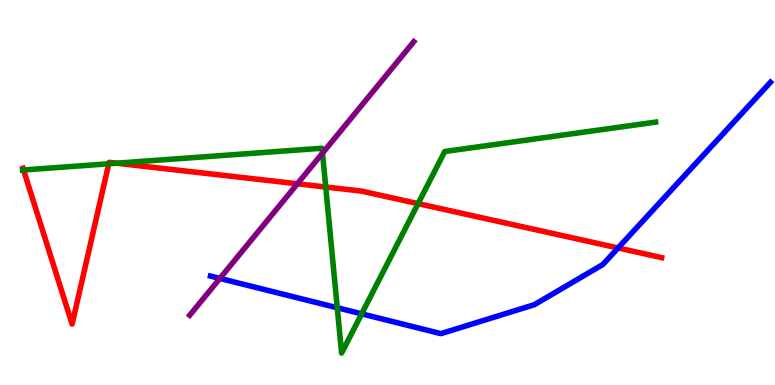[{'lines': ['blue', 'red'], 'intersections': [{'x': 7.97, 'y': 3.56}]}, {'lines': ['green', 'red'], 'intersections': [{'x': 0.304, 'y': 5.58}, {'x': 1.4, 'y': 5.75}, {'x': 1.5, 'y': 5.76}, {'x': 4.2, 'y': 5.14}, {'x': 5.39, 'y': 4.71}]}, {'lines': ['purple', 'red'], 'intersections': [{'x': 3.84, 'y': 5.23}]}, {'lines': ['blue', 'green'], 'intersections': [{'x': 4.35, 'y': 2.01}, {'x': 4.67, 'y': 1.85}]}, {'lines': ['blue', 'purple'], 'intersections': [{'x': 2.84, 'y': 2.77}]}, {'lines': ['green', 'purple'], 'intersections': [{'x': 4.16, 'y': 6.02}]}]